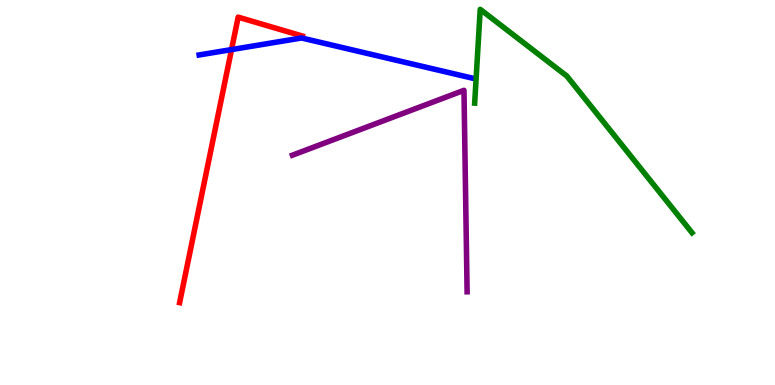[{'lines': ['blue', 'red'], 'intersections': [{'x': 2.99, 'y': 8.71}]}, {'lines': ['green', 'red'], 'intersections': []}, {'lines': ['purple', 'red'], 'intersections': []}, {'lines': ['blue', 'green'], 'intersections': []}, {'lines': ['blue', 'purple'], 'intersections': []}, {'lines': ['green', 'purple'], 'intersections': []}]